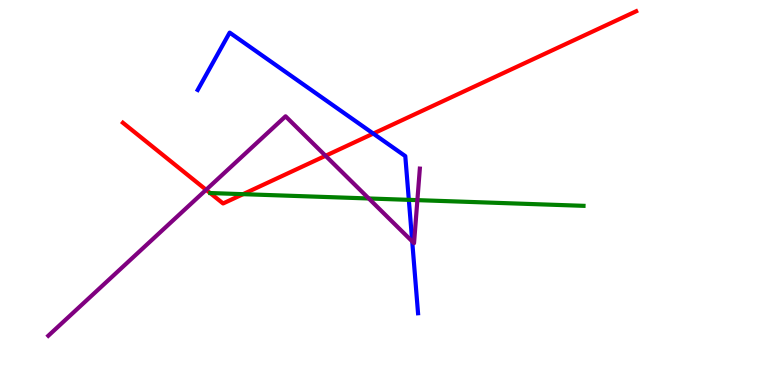[{'lines': ['blue', 'red'], 'intersections': [{'x': 4.82, 'y': 6.53}]}, {'lines': ['green', 'red'], 'intersections': [{'x': 3.14, 'y': 4.96}]}, {'lines': ['purple', 'red'], 'intersections': [{'x': 2.66, 'y': 5.07}, {'x': 4.2, 'y': 5.95}]}, {'lines': ['blue', 'green'], 'intersections': [{'x': 5.28, 'y': 4.81}]}, {'lines': ['blue', 'purple'], 'intersections': [{'x': 5.32, 'y': 3.73}]}, {'lines': ['green', 'purple'], 'intersections': [{'x': 4.76, 'y': 4.84}, {'x': 5.39, 'y': 4.8}]}]